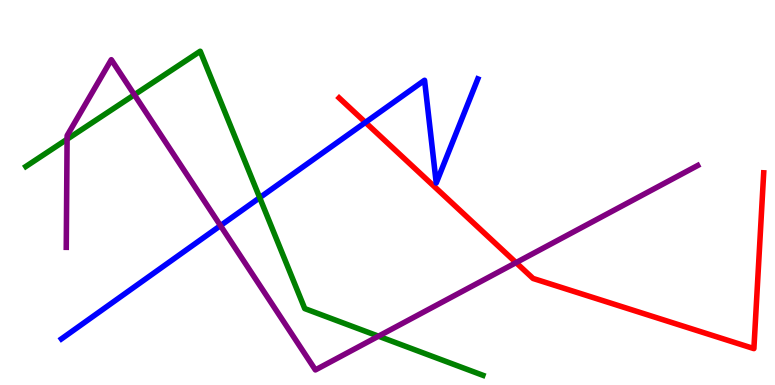[{'lines': ['blue', 'red'], 'intersections': [{'x': 4.72, 'y': 6.82}]}, {'lines': ['green', 'red'], 'intersections': []}, {'lines': ['purple', 'red'], 'intersections': [{'x': 6.66, 'y': 3.18}]}, {'lines': ['blue', 'green'], 'intersections': [{'x': 3.35, 'y': 4.87}]}, {'lines': ['blue', 'purple'], 'intersections': [{'x': 2.84, 'y': 4.14}]}, {'lines': ['green', 'purple'], 'intersections': [{'x': 0.866, 'y': 6.38}, {'x': 1.73, 'y': 7.54}, {'x': 4.88, 'y': 1.27}]}]